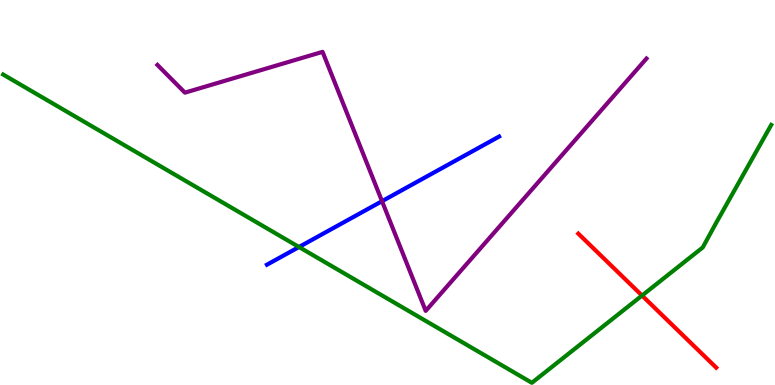[{'lines': ['blue', 'red'], 'intersections': []}, {'lines': ['green', 'red'], 'intersections': [{'x': 8.28, 'y': 2.32}]}, {'lines': ['purple', 'red'], 'intersections': []}, {'lines': ['blue', 'green'], 'intersections': [{'x': 3.86, 'y': 3.58}]}, {'lines': ['blue', 'purple'], 'intersections': [{'x': 4.93, 'y': 4.77}]}, {'lines': ['green', 'purple'], 'intersections': []}]